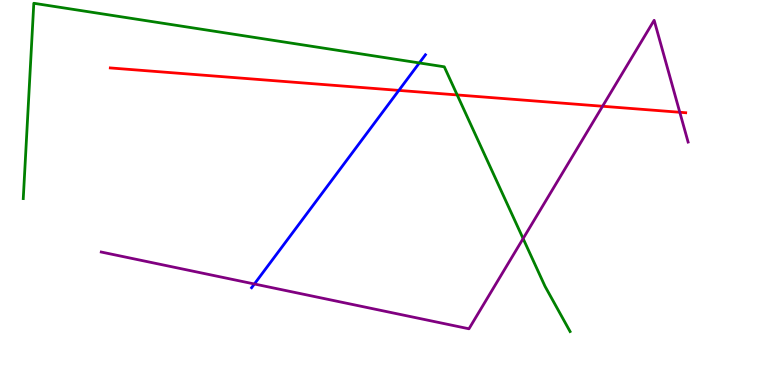[{'lines': ['blue', 'red'], 'intersections': [{'x': 5.15, 'y': 7.65}]}, {'lines': ['green', 'red'], 'intersections': [{'x': 5.9, 'y': 7.53}]}, {'lines': ['purple', 'red'], 'intersections': [{'x': 7.77, 'y': 7.24}, {'x': 8.77, 'y': 7.08}]}, {'lines': ['blue', 'green'], 'intersections': [{'x': 5.41, 'y': 8.37}]}, {'lines': ['blue', 'purple'], 'intersections': [{'x': 3.28, 'y': 2.62}]}, {'lines': ['green', 'purple'], 'intersections': [{'x': 6.75, 'y': 3.8}]}]